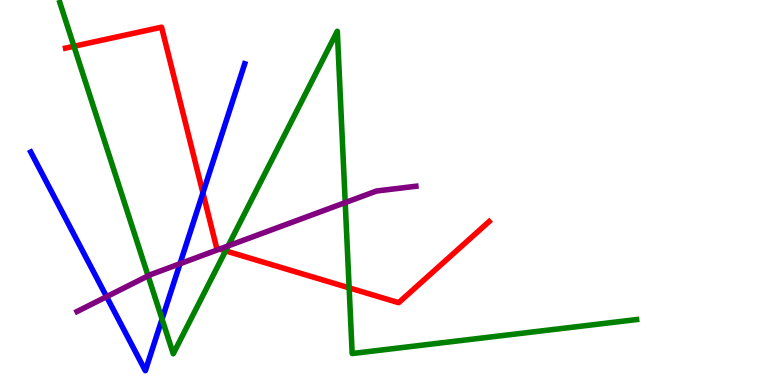[{'lines': ['blue', 'red'], 'intersections': [{'x': 2.62, 'y': 4.99}]}, {'lines': ['green', 'red'], 'intersections': [{'x': 0.954, 'y': 8.8}, {'x': 2.91, 'y': 3.48}, {'x': 4.51, 'y': 2.52}]}, {'lines': ['purple', 'red'], 'intersections': [{'x': 2.83, 'y': 3.53}]}, {'lines': ['blue', 'green'], 'intersections': [{'x': 2.09, 'y': 1.71}]}, {'lines': ['blue', 'purple'], 'intersections': [{'x': 1.38, 'y': 2.29}, {'x': 2.32, 'y': 3.15}]}, {'lines': ['green', 'purple'], 'intersections': [{'x': 1.91, 'y': 2.84}, {'x': 2.94, 'y': 3.61}, {'x': 4.45, 'y': 4.74}]}]